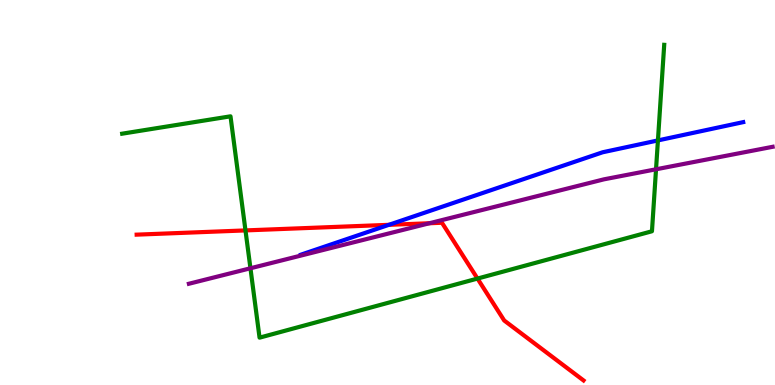[{'lines': ['blue', 'red'], 'intersections': [{'x': 5.02, 'y': 4.16}]}, {'lines': ['green', 'red'], 'intersections': [{'x': 3.17, 'y': 4.02}, {'x': 6.16, 'y': 2.76}]}, {'lines': ['purple', 'red'], 'intersections': [{'x': 5.54, 'y': 4.2}]}, {'lines': ['blue', 'green'], 'intersections': [{'x': 8.49, 'y': 6.35}]}, {'lines': ['blue', 'purple'], 'intersections': []}, {'lines': ['green', 'purple'], 'intersections': [{'x': 3.23, 'y': 3.03}, {'x': 8.46, 'y': 5.6}]}]